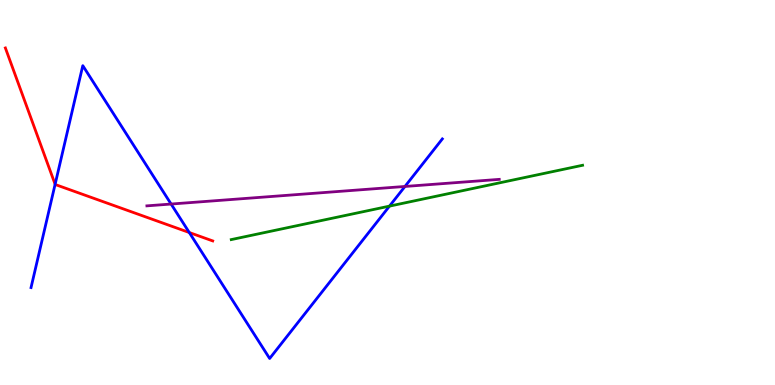[{'lines': ['blue', 'red'], 'intersections': [{'x': 0.711, 'y': 5.21}, {'x': 2.44, 'y': 3.96}]}, {'lines': ['green', 'red'], 'intersections': []}, {'lines': ['purple', 'red'], 'intersections': []}, {'lines': ['blue', 'green'], 'intersections': [{'x': 5.03, 'y': 4.65}]}, {'lines': ['blue', 'purple'], 'intersections': [{'x': 2.21, 'y': 4.7}, {'x': 5.23, 'y': 5.16}]}, {'lines': ['green', 'purple'], 'intersections': []}]